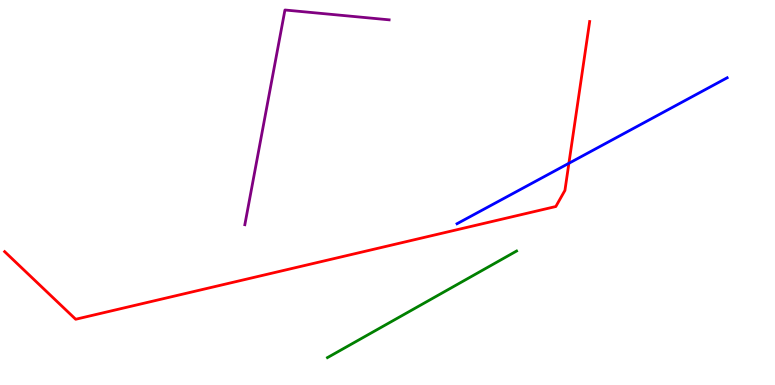[{'lines': ['blue', 'red'], 'intersections': [{'x': 7.34, 'y': 5.76}]}, {'lines': ['green', 'red'], 'intersections': []}, {'lines': ['purple', 'red'], 'intersections': []}, {'lines': ['blue', 'green'], 'intersections': []}, {'lines': ['blue', 'purple'], 'intersections': []}, {'lines': ['green', 'purple'], 'intersections': []}]